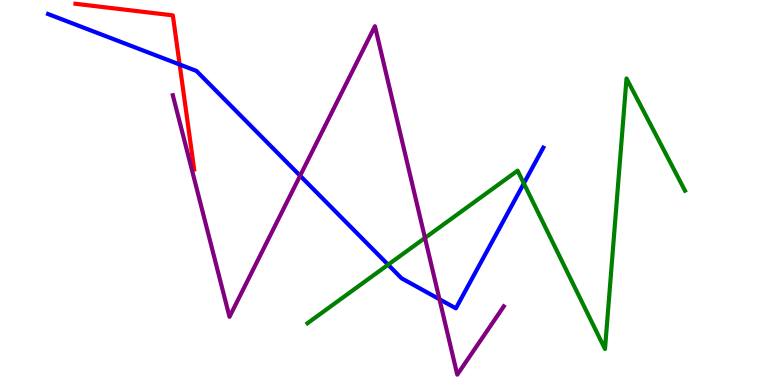[{'lines': ['blue', 'red'], 'intersections': [{'x': 2.32, 'y': 8.32}]}, {'lines': ['green', 'red'], 'intersections': []}, {'lines': ['purple', 'red'], 'intersections': []}, {'lines': ['blue', 'green'], 'intersections': [{'x': 5.01, 'y': 3.12}, {'x': 6.76, 'y': 5.24}]}, {'lines': ['blue', 'purple'], 'intersections': [{'x': 3.87, 'y': 5.44}, {'x': 5.67, 'y': 2.23}]}, {'lines': ['green', 'purple'], 'intersections': [{'x': 5.48, 'y': 3.82}]}]